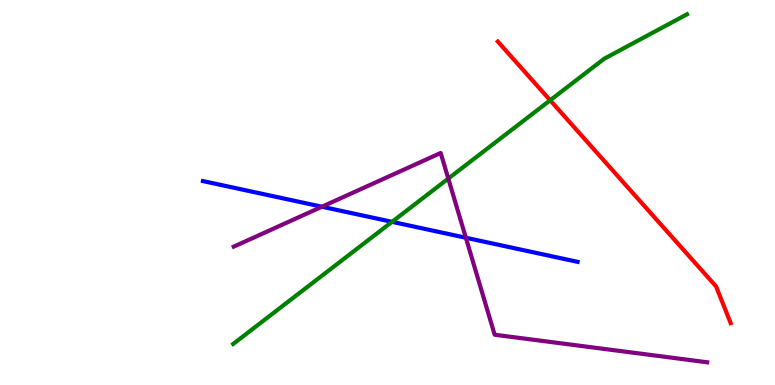[{'lines': ['blue', 'red'], 'intersections': []}, {'lines': ['green', 'red'], 'intersections': [{'x': 7.1, 'y': 7.4}]}, {'lines': ['purple', 'red'], 'intersections': []}, {'lines': ['blue', 'green'], 'intersections': [{'x': 5.06, 'y': 4.24}]}, {'lines': ['blue', 'purple'], 'intersections': [{'x': 4.15, 'y': 4.63}, {'x': 6.01, 'y': 3.82}]}, {'lines': ['green', 'purple'], 'intersections': [{'x': 5.78, 'y': 5.36}]}]